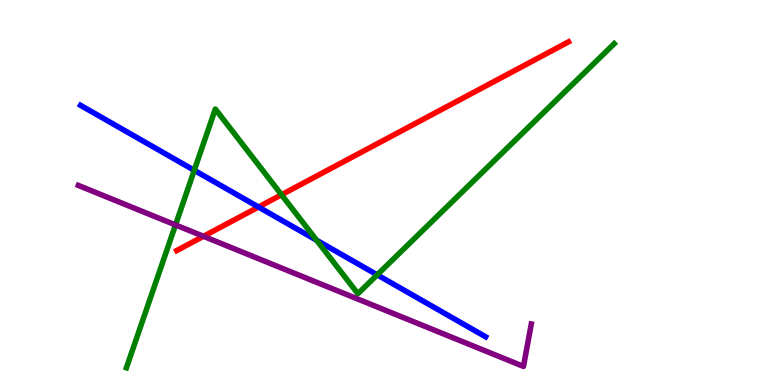[{'lines': ['blue', 'red'], 'intersections': [{'x': 3.34, 'y': 4.62}]}, {'lines': ['green', 'red'], 'intersections': [{'x': 3.63, 'y': 4.94}]}, {'lines': ['purple', 'red'], 'intersections': [{'x': 2.63, 'y': 3.86}]}, {'lines': ['blue', 'green'], 'intersections': [{'x': 2.51, 'y': 5.58}, {'x': 4.09, 'y': 3.76}, {'x': 4.87, 'y': 2.86}]}, {'lines': ['blue', 'purple'], 'intersections': []}, {'lines': ['green', 'purple'], 'intersections': [{'x': 2.26, 'y': 4.16}]}]